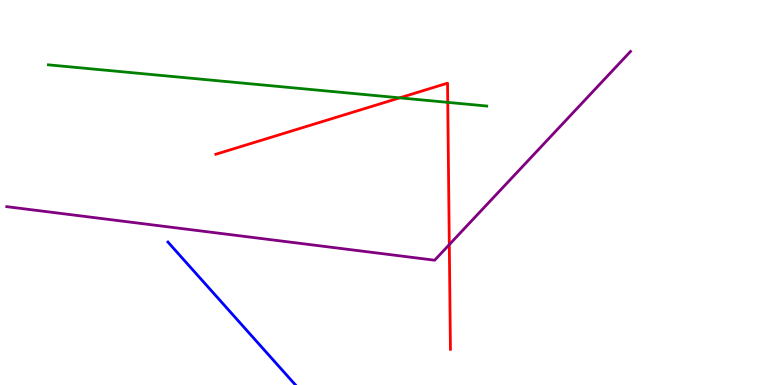[{'lines': ['blue', 'red'], 'intersections': []}, {'lines': ['green', 'red'], 'intersections': [{'x': 5.16, 'y': 7.46}, {'x': 5.78, 'y': 7.34}]}, {'lines': ['purple', 'red'], 'intersections': [{'x': 5.8, 'y': 3.65}]}, {'lines': ['blue', 'green'], 'intersections': []}, {'lines': ['blue', 'purple'], 'intersections': []}, {'lines': ['green', 'purple'], 'intersections': []}]